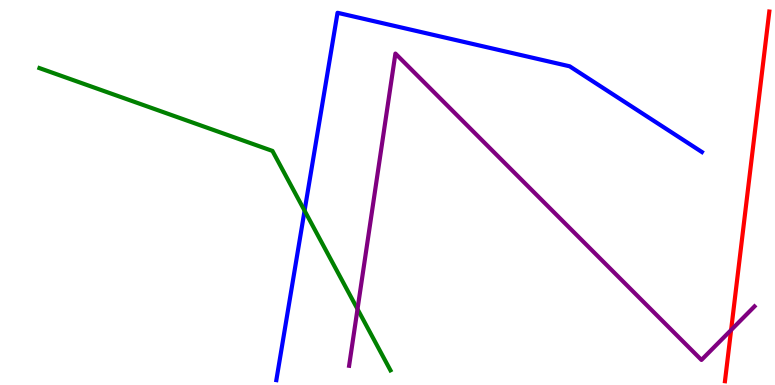[{'lines': ['blue', 'red'], 'intersections': []}, {'lines': ['green', 'red'], 'intersections': []}, {'lines': ['purple', 'red'], 'intersections': [{'x': 9.43, 'y': 1.43}]}, {'lines': ['blue', 'green'], 'intersections': [{'x': 3.93, 'y': 4.53}]}, {'lines': ['blue', 'purple'], 'intersections': []}, {'lines': ['green', 'purple'], 'intersections': [{'x': 4.61, 'y': 1.97}]}]